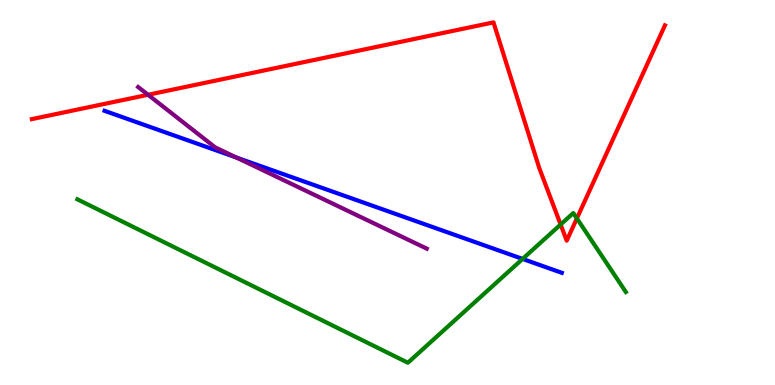[{'lines': ['blue', 'red'], 'intersections': []}, {'lines': ['green', 'red'], 'intersections': [{'x': 7.23, 'y': 4.17}, {'x': 7.44, 'y': 4.33}]}, {'lines': ['purple', 'red'], 'intersections': [{'x': 1.91, 'y': 7.54}]}, {'lines': ['blue', 'green'], 'intersections': [{'x': 6.74, 'y': 3.27}]}, {'lines': ['blue', 'purple'], 'intersections': [{'x': 3.05, 'y': 5.91}]}, {'lines': ['green', 'purple'], 'intersections': []}]